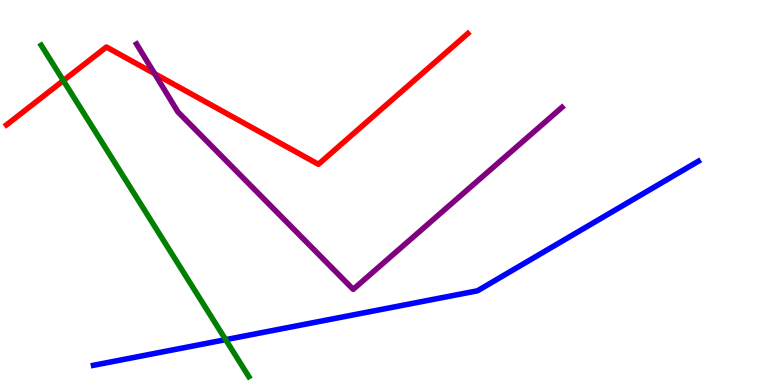[{'lines': ['blue', 'red'], 'intersections': []}, {'lines': ['green', 'red'], 'intersections': [{'x': 0.817, 'y': 7.91}]}, {'lines': ['purple', 'red'], 'intersections': [{'x': 2.0, 'y': 8.09}]}, {'lines': ['blue', 'green'], 'intersections': [{'x': 2.91, 'y': 1.18}]}, {'lines': ['blue', 'purple'], 'intersections': []}, {'lines': ['green', 'purple'], 'intersections': []}]